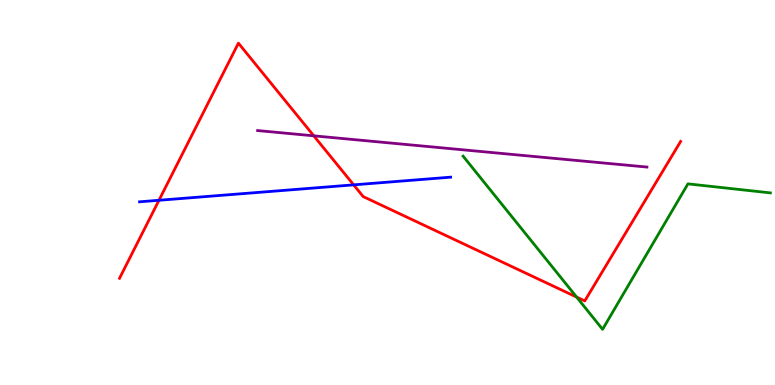[{'lines': ['blue', 'red'], 'intersections': [{'x': 2.05, 'y': 4.8}, {'x': 4.56, 'y': 5.2}]}, {'lines': ['green', 'red'], 'intersections': [{'x': 7.44, 'y': 2.28}]}, {'lines': ['purple', 'red'], 'intersections': [{'x': 4.05, 'y': 6.47}]}, {'lines': ['blue', 'green'], 'intersections': []}, {'lines': ['blue', 'purple'], 'intersections': []}, {'lines': ['green', 'purple'], 'intersections': []}]